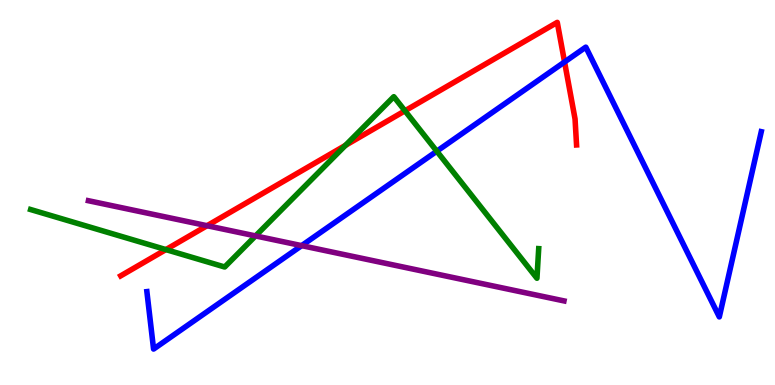[{'lines': ['blue', 'red'], 'intersections': [{'x': 7.28, 'y': 8.39}]}, {'lines': ['green', 'red'], 'intersections': [{'x': 2.14, 'y': 3.52}, {'x': 4.46, 'y': 6.22}, {'x': 5.23, 'y': 7.12}]}, {'lines': ['purple', 'red'], 'intersections': [{'x': 2.67, 'y': 4.14}]}, {'lines': ['blue', 'green'], 'intersections': [{'x': 5.64, 'y': 6.07}]}, {'lines': ['blue', 'purple'], 'intersections': [{'x': 3.89, 'y': 3.62}]}, {'lines': ['green', 'purple'], 'intersections': [{'x': 3.3, 'y': 3.87}]}]